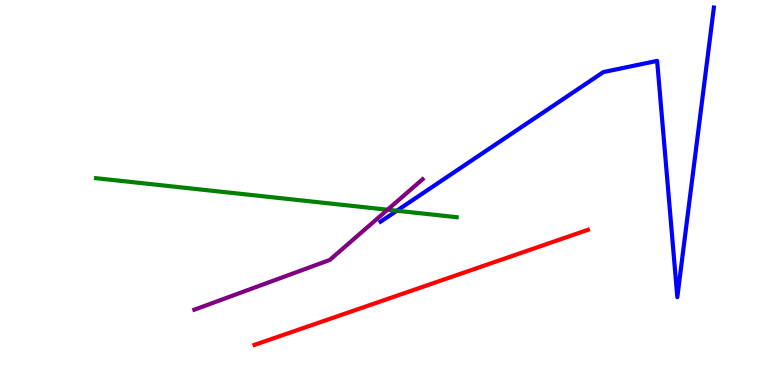[{'lines': ['blue', 'red'], 'intersections': []}, {'lines': ['green', 'red'], 'intersections': []}, {'lines': ['purple', 'red'], 'intersections': []}, {'lines': ['blue', 'green'], 'intersections': [{'x': 5.12, 'y': 4.53}]}, {'lines': ['blue', 'purple'], 'intersections': []}, {'lines': ['green', 'purple'], 'intersections': [{'x': 5.0, 'y': 4.55}]}]